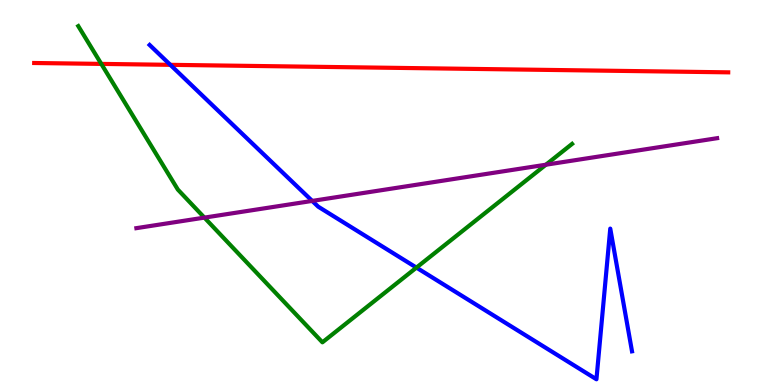[{'lines': ['blue', 'red'], 'intersections': [{'x': 2.2, 'y': 8.32}]}, {'lines': ['green', 'red'], 'intersections': [{'x': 1.31, 'y': 8.34}]}, {'lines': ['purple', 'red'], 'intersections': []}, {'lines': ['blue', 'green'], 'intersections': [{'x': 5.37, 'y': 3.05}]}, {'lines': ['blue', 'purple'], 'intersections': [{'x': 4.03, 'y': 4.78}]}, {'lines': ['green', 'purple'], 'intersections': [{'x': 2.64, 'y': 4.35}, {'x': 7.04, 'y': 5.72}]}]